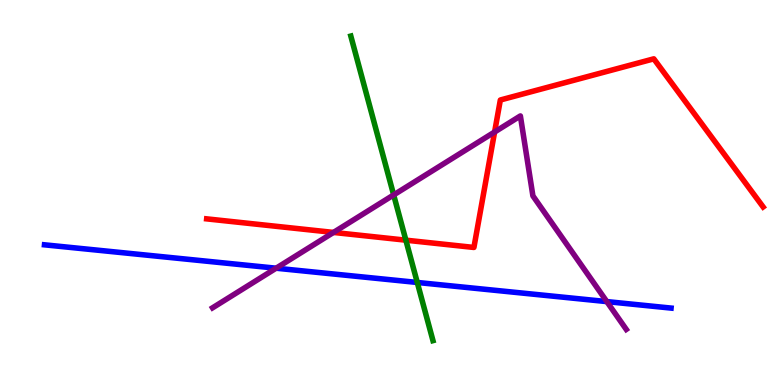[{'lines': ['blue', 'red'], 'intersections': []}, {'lines': ['green', 'red'], 'intersections': [{'x': 5.24, 'y': 3.76}]}, {'lines': ['purple', 'red'], 'intersections': [{'x': 4.3, 'y': 3.96}, {'x': 6.38, 'y': 6.57}]}, {'lines': ['blue', 'green'], 'intersections': [{'x': 5.38, 'y': 2.66}]}, {'lines': ['blue', 'purple'], 'intersections': [{'x': 3.56, 'y': 3.03}, {'x': 7.83, 'y': 2.17}]}, {'lines': ['green', 'purple'], 'intersections': [{'x': 5.08, 'y': 4.94}]}]